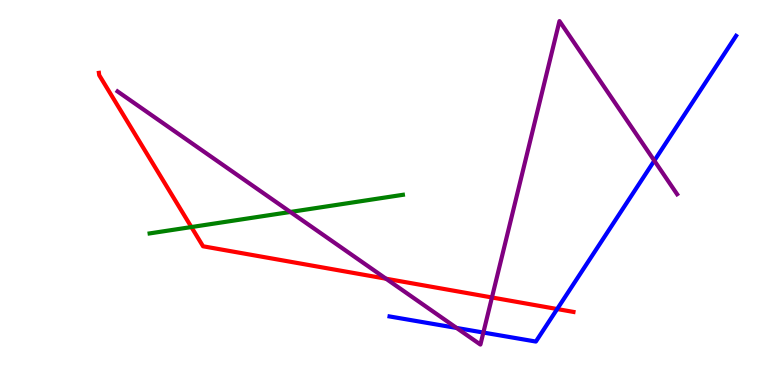[{'lines': ['blue', 'red'], 'intersections': [{'x': 7.19, 'y': 1.97}]}, {'lines': ['green', 'red'], 'intersections': [{'x': 2.47, 'y': 4.1}]}, {'lines': ['purple', 'red'], 'intersections': [{'x': 4.98, 'y': 2.76}, {'x': 6.35, 'y': 2.27}]}, {'lines': ['blue', 'green'], 'intersections': []}, {'lines': ['blue', 'purple'], 'intersections': [{'x': 5.89, 'y': 1.48}, {'x': 6.24, 'y': 1.36}, {'x': 8.44, 'y': 5.83}]}, {'lines': ['green', 'purple'], 'intersections': [{'x': 3.75, 'y': 4.49}]}]